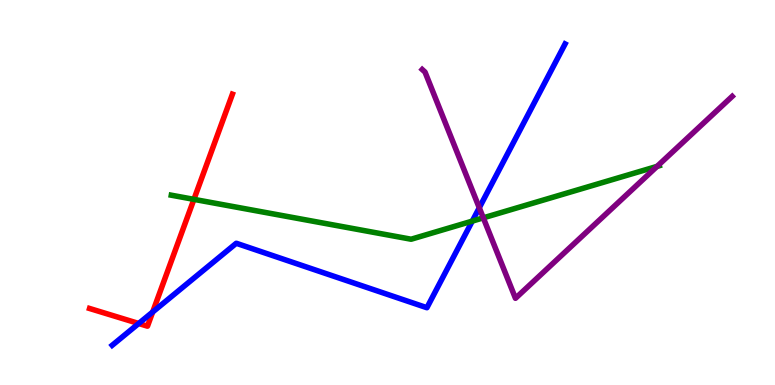[{'lines': ['blue', 'red'], 'intersections': [{'x': 1.79, 'y': 1.6}, {'x': 1.97, 'y': 1.9}]}, {'lines': ['green', 'red'], 'intersections': [{'x': 2.5, 'y': 4.82}]}, {'lines': ['purple', 'red'], 'intersections': []}, {'lines': ['blue', 'green'], 'intersections': [{'x': 6.09, 'y': 4.26}]}, {'lines': ['blue', 'purple'], 'intersections': [{'x': 6.18, 'y': 4.6}]}, {'lines': ['green', 'purple'], 'intersections': [{'x': 6.24, 'y': 4.34}, {'x': 8.48, 'y': 5.68}]}]